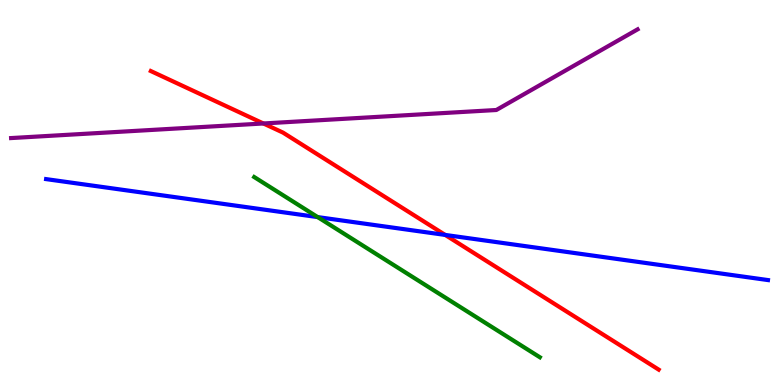[{'lines': ['blue', 'red'], 'intersections': [{'x': 5.74, 'y': 3.9}]}, {'lines': ['green', 'red'], 'intersections': []}, {'lines': ['purple', 'red'], 'intersections': [{'x': 3.4, 'y': 6.79}]}, {'lines': ['blue', 'green'], 'intersections': [{'x': 4.1, 'y': 4.36}]}, {'lines': ['blue', 'purple'], 'intersections': []}, {'lines': ['green', 'purple'], 'intersections': []}]